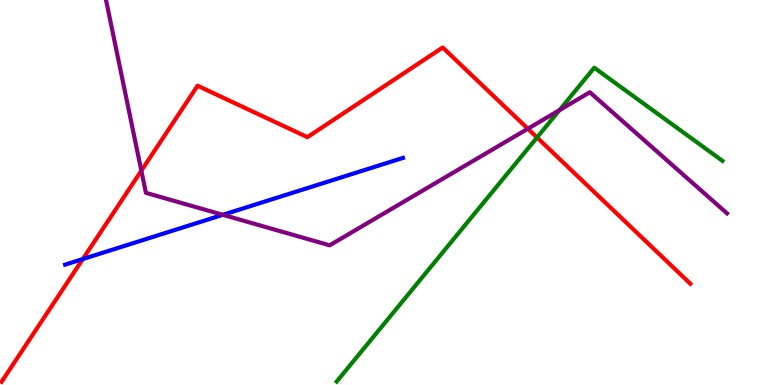[{'lines': ['blue', 'red'], 'intersections': [{'x': 1.07, 'y': 3.27}]}, {'lines': ['green', 'red'], 'intersections': [{'x': 6.93, 'y': 6.43}]}, {'lines': ['purple', 'red'], 'intersections': [{'x': 1.82, 'y': 5.57}, {'x': 6.81, 'y': 6.66}]}, {'lines': ['blue', 'green'], 'intersections': []}, {'lines': ['blue', 'purple'], 'intersections': [{'x': 2.88, 'y': 4.42}]}, {'lines': ['green', 'purple'], 'intersections': [{'x': 7.22, 'y': 7.14}]}]